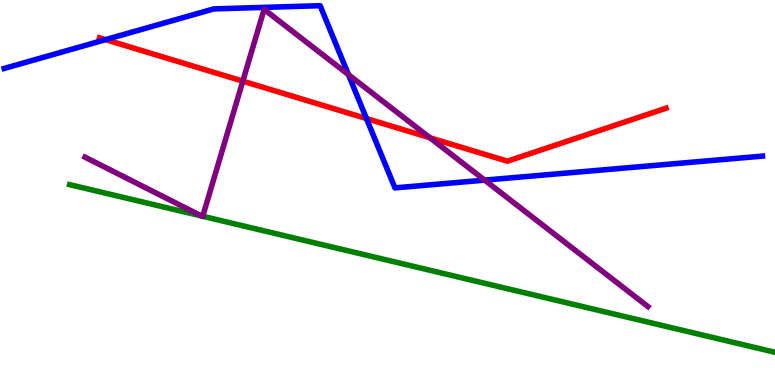[{'lines': ['blue', 'red'], 'intersections': [{'x': 1.36, 'y': 8.97}, {'x': 4.73, 'y': 6.92}]}, {'lines': ['green', 'red'], 'intersections': []}, {'lines': ['purple', 'red'], 'intersections': [{'x': 3.13, 'y': 7.89}, {'x': 5.55, 'y': 6.42}]}, {'lines': ['blue', 'green'], 'intersections': []}, {'lines': ['blue', 'purple'], 'intersections': [{'x': 4.5, 'y': 8.06}, {'x': 6.25, 'y': 5.32}]}, {'lines': ['green', 'purple'], 'intersections': [{'x': 2.6, 'y': 4.39}, {'x': 2.62, 'y': 4.38}]}]